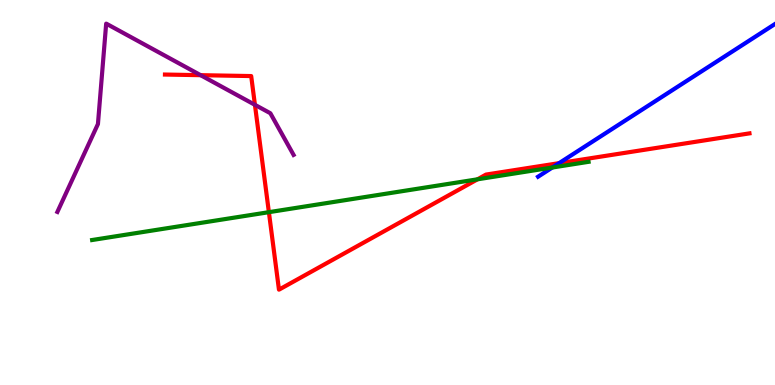[{'lines': ['blue', 'red'], 'intersections': [{'x': 7.21, 'y': 5.76}]}, {'lines': ['green', 'red'], 'intersections': [{'x': 3.47, 'y': 4.49}, {'x': 6.16, 'y': 5.34}]}, {'lines': ['purple', 'red'], 'intersections': [{'x': 2.59, 'y': 8.05}, {'x': 3.29, 'y': 7.28}]}, {'lines': ['blue', 'green'], 'intersections': [{'x': 7.13, 'y': 5.65}]}, {'lines': ['blue', 'purple'], 'intersections': []}, {'lines': ['green', 'purple'], 'intersections': []}]